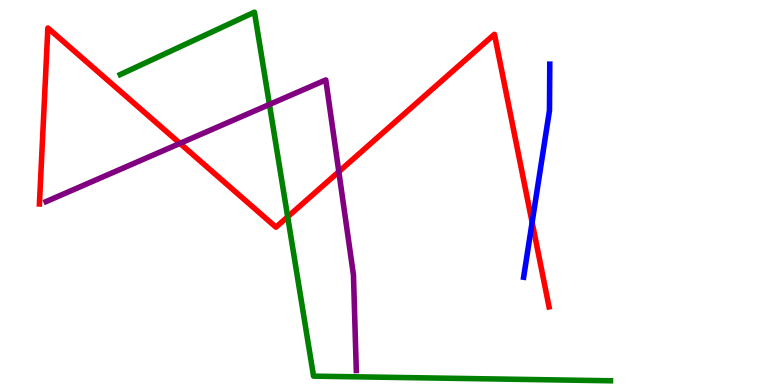[{'lines': ['blue', 'red'], 'intersections': [{'x': 6.87, 'y': 4.22}]}, {'lines': ['green', 'red'], 'intersections': [{'x': 3.71, 'y': 4.37}]}, {'lines': ['purple', 'red'], 'intersections': [{'x': 2.32, 'y': 6.28}, {'x': 4.37, 'y': 5.54}]}, {'lines': ['blue', 'green'], 'intersections': []}, {'lines': ['blue', 'purple'], 'intersections': []}, {'lines': ['green', 'purple'], 'intersections': [{'x': 3.48, 'y': 7.29}]}]